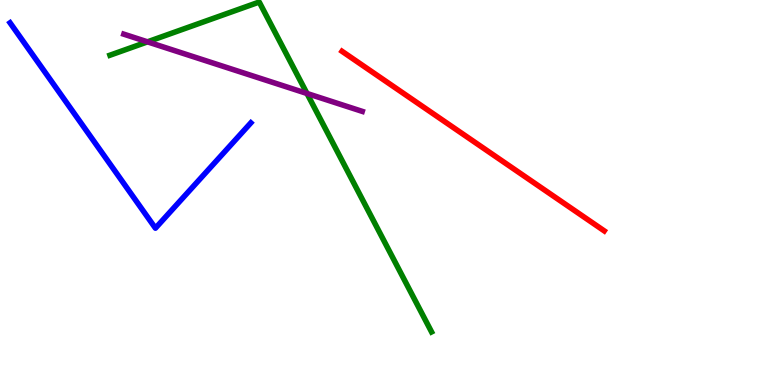[{'lines': ['blue', 'red'], 'intersections': []}, {'lines': ['green', 'red'], 'intersections': []}, {'lines': ['purple', 'red'], 'intersections': []}, {'lines': ['blue', 'green'], 'intersections': []}, {'lines': ['blue', 'purple'], 'intersections': []}, {'lines': ['green', 'purple'], 'intersections': [{'x': 1.9, 'y': 8.91}, {'x': 3.96, 'y': 7.57}]}]